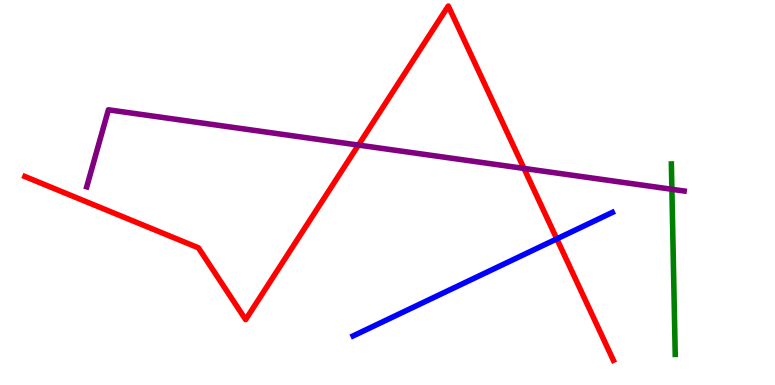[{'lines': ['blue', 'red'], 'intersections': [{'x': 7.18, 'y': 3.8}]}, {'lines': ['green', 'red'], 'intersections': []}, {'lines': ['purple', 'red'], 'intersections': [{'x': 4.62, 'y': 6.23}, {'x': 6.76, 'y': 5.63}]}, {'lines': ['blue', 'green'], 'intersections': []}, {'lines': ['blue', 'purple'], 'intersections': []}, {'lines': ['green', 'purple'], 'intersections': [{'x': 8.67, 'y': 5.08}]}]